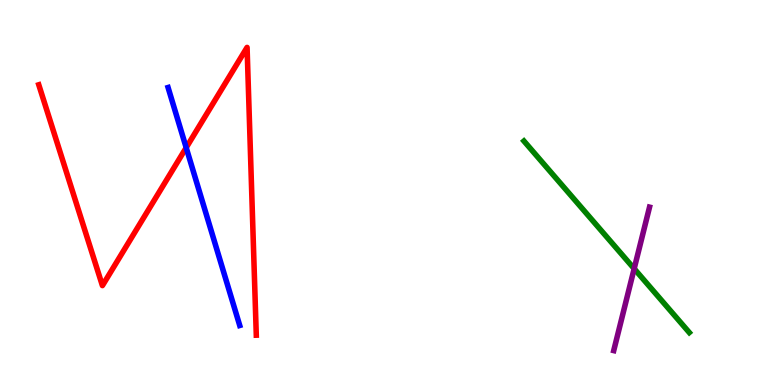[{'lines': ['blue', 'red'], 'intersections': [{'x': 2.4, 'y': 6.16}]}, {'lines': ['green', 'red'], 'intersections': []}, {'lines': ['purple', 'red'], 'intersections': []}, {'lines': ['blue', 'green'], 'intersections': []}, {'lines': ['blue', 'purple'], 'intersections': []}, {'lines': ['green', 'purple'], 'intersections': [{'x': 8.18, 'y': 3.02}]}]